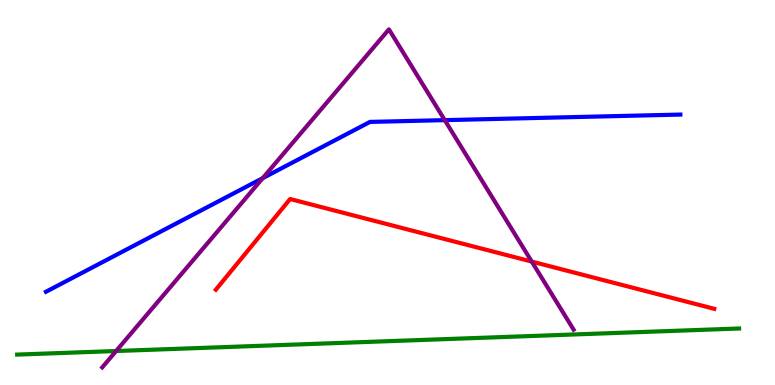[{'lines': ['blue', 'red'], 'intersections': []}, {'lines': ['green', 'red'], 'intersections': []}, {'lines': ['purple', 'red'], 'intersections': [{'x': 6.86, 'y': 3.21}]}, {'lines': ['blue', 'green'], 'intersections': []}, {'lines': ['blue', 'purple'], 'intersections': [{'x': 3.39, 'y': 5.37}, {'x': 5.74, 'y': 6.88}]}, {'lines': ['green', 'purple'], 'intersections': [{'x': 1.5, 'y': 0.883}]}]